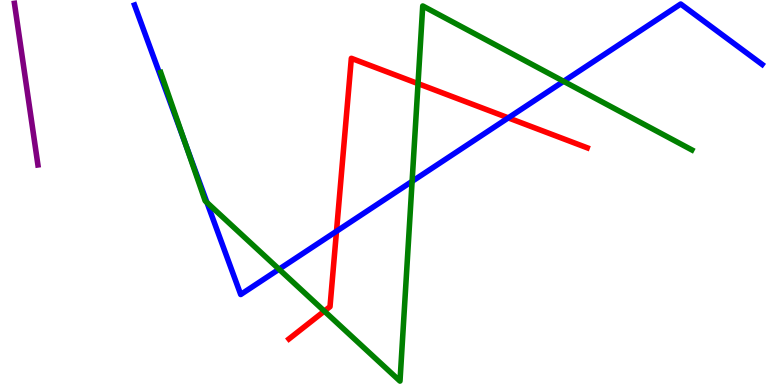[{'lines': ['blue', 'red'], 'intersections': [{'x': 4.34, 'y': 3.99}, {'x': 6.56, 'y': 6.94}]}, {'lines': ['green', 'red'], 'intersections': [{'x': 4.19, 'y': 1.92}, {'x': 5.39, 'y': 7.83}]}, {'lines': ['purple', 'red'], 'intersections': []}, {'lines': ['blue', 'green'], 'intersections': [{'x': 2.39, 'y': 6.27}, {'x': 2.67, 'y': 4.74}, {'x': 3.6, 'y': 3.01}, {'x': 5.32, 'y': 5.29}, {'x': 7.27, 'y': 7.89}]}, {'lines': ['blue', 'purple'], 'intersections': []}, {'lines': ['green', 'purple'], 'intersections': []}]